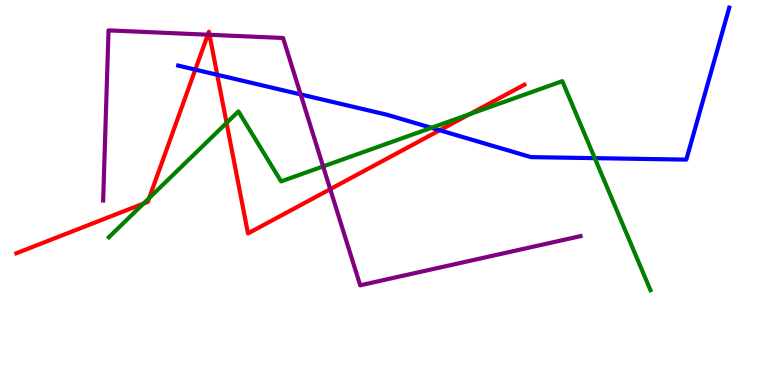[{'lines': ['blue', 'red'], 'intersections': [{'x': 2.52, 'y': 8.19}, {'x': 2.8, 'y': 8.06}, {'x': 5.67, 'y': 6.62}]}, {'lines': ['green', 'red'], 'intersections': [{'x': 1.85, 'y': 4.71}, {'x': 1.92, 'y': 4.85}, {'x': 2.92, 'y': 6.81}, {'x': 6.06, 'y': 7.03}]}, {'lines': ['purple', 'red'], 'intersections': [{'x': 2.68, 'y': 9.1}, {'x': 2.7, 'y': 9.1}, {'x': 4.26, 'y': 5.09}]}, {'lines': ['blue', 'green'], 'intersections': [{'x': 5.57, 'y': 6.68}, {'x': 7.67, 'y': 5.89}]}, {'lines': ['blue', 'purple'], 'intersections': [{'x': 3.88, 'y': 7.55}]}, {'lines': ['green', 'purple'], 'intersections': [{'x': 4.17, 'y': 5.68}]}]